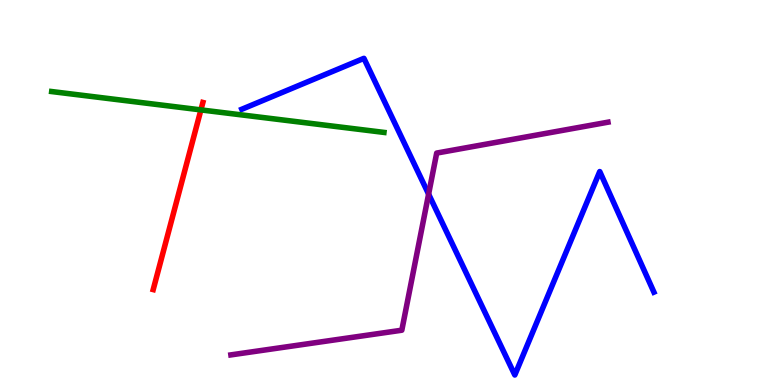[{'lines': ['blue', 'red'], 'intersections': []}, {'lines': ['green', 'red'], 'intersections': [{'x': 2.59, 'y': 7.15}]}, {'lines': ['purple', 'red'], 'intersections': []}, {'lines': ['blue', 'green'], 'intersections': []}, {'lines': ['blue', 'purple'], 'intersections': [{'x': 5.53, 'y': 4.96}]}, {'lines': ['green', 'purple'], 'intersections': []}]